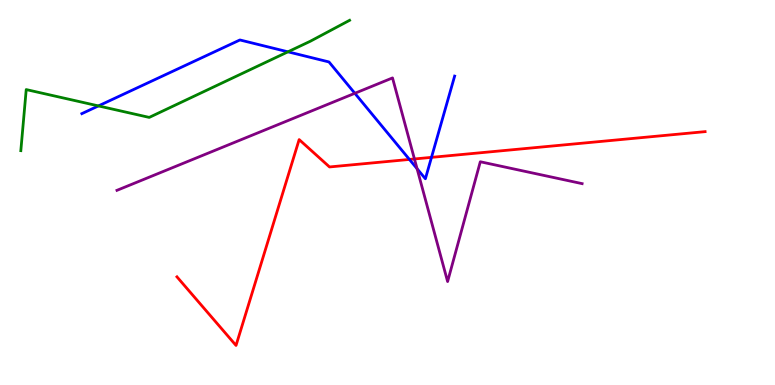[{'lines': ['blue', 'red'], 'intersections': [{'x': 5.28, 'y': 5.86}, {'x': 5.57, 'y': 5.91}]}, {'lines': ['green', 'red'], 'intersections': []}, {'lines': ['purple', 'red'], 'intersections': [{'x': 5.35, 'y': 5.87}]}, {'lines': ['blue', 'green'], 'intersections': [{'x': 1.27, 'y': 7.25}, {'x': 3.72, 'y': 8.65}]}, {'lines': ['blue', 'purple'], 'intersections': [{'x': 4.58, 'y': 7.58}, {'x': 5.38, 'y': 5.62}]}, {'lines': ['green', 'purple'], 'intersections': []}]